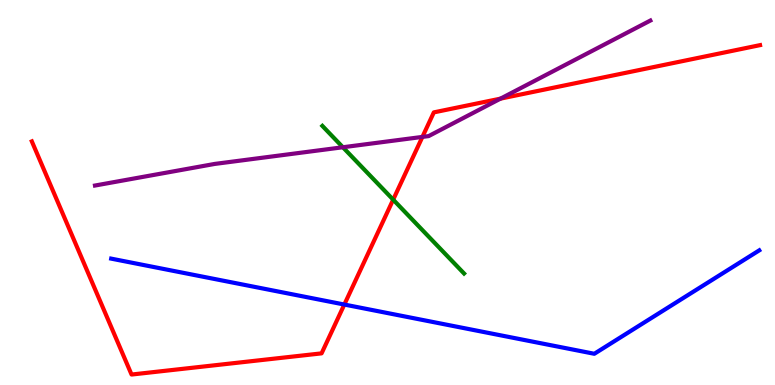[{'lines': ['blue', 'red'], 'intersections': [{'x': 4.44, 'y': 2.09}]}, {'lines': ['green', 'red'], 'intersections': [{'x': 5.07, 'y': 4.81}]}, {'lines': ['purple', 'red'], 'intersections': [{'x': 5.45, 'y': 6.44}, {'x': 6.46, 'y': 7.44}]}, {'lines': ['blue', 'green'], 'intersections': []}, {'lines': ['blue', 'purple'], 'intersections': []}, {'lines': ['green', 'purple'], 'intersections': [{'x': 4.42, 'y': 6.18}]}]